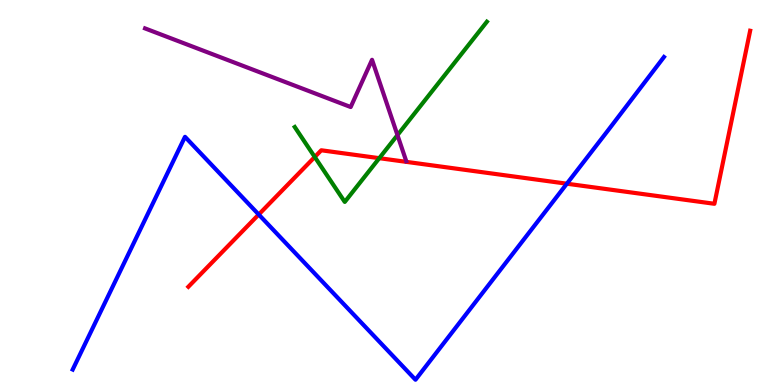[{'lines': ['blue', 'red'], 'intersections': [{'x': 3.34, 'y': 4.43}, {'x': 7.31, 'y': 5.23}]}, {'lines': ['green', 'red'], 'intersections': [{'x': 4.06, 'y': 5.92}, {'x': 4.89, 'y': 5.89}]}, {'lines': ['purple', 'red'], 'intersections': []}, {'lines': ['blue', 'green'], 'intersections': []}, {'lines': ['blue', 'purple'], 'intersections': []}, {'lines': ['green', 'purple'], 'intersections': [{'x': 5.13, 'y': 6.49}]}]